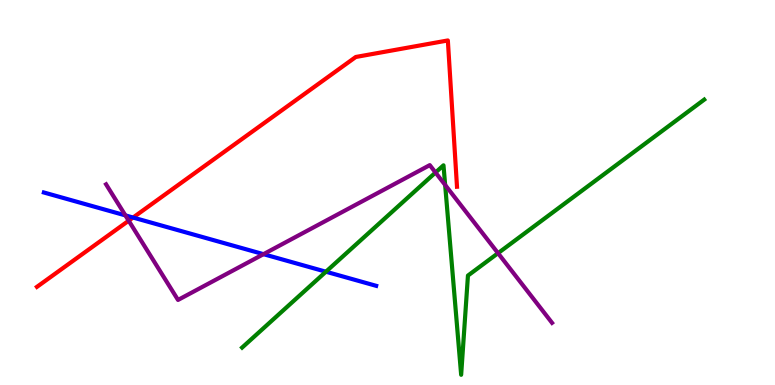[{'lines': ['blue', 'red'], 'intersections': [{'x': 1.72, 'y': 4.35}]}, {'lines': ['green', 'red'], 'intersections': []}, {'lines': ['purple', 'red'], 'intersections': [{'x': 1.66, 'y': 4.27}]}, {'lines': ['blue', 'green'], 'intersections': [{'x': 4.21, 'y': 2.94}]}, {'lines': ['blue', 'purple'], 'intersections': [{'x': 1.62, 'y': 4.41}, {'x': 3.4, 'y': 3.4}]}, {'lines': ['green', 'purple'], 'intersections': [{'x': 5.62, 'y': 5.52}, {'x': 5.74, 'y': 5.2}, {'x': 6.43, 'y': 3.42}]}]